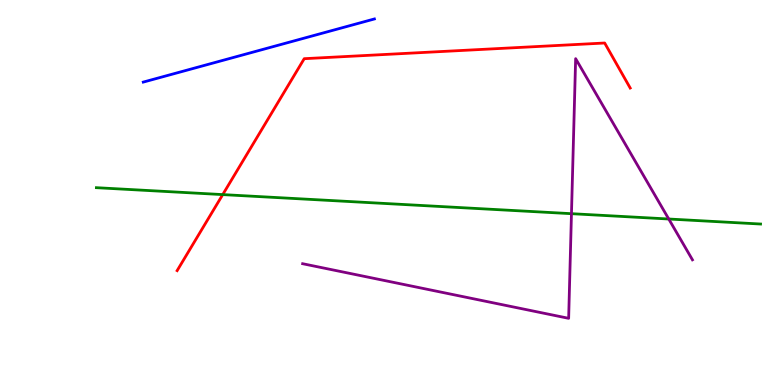[{'lines': ['blue', 'red'], 'intersections': []}, {'lines': ['green', 'red'], 'intersections': [{'x': 2.87, 'y': 4.95}]}, {'lines': ['purple', 'red'], 'intersections': []}, {'lines': ['blue', 'green'], 'intersections': []}, {'lines': ['blue', 'purple'], 'intersections': []}, {'lines': ['green', 'purple'], 'intersections': [{'x': 7.37, 'y': 4.45}, {'x': 8.63, 'y': 4.31}]}]